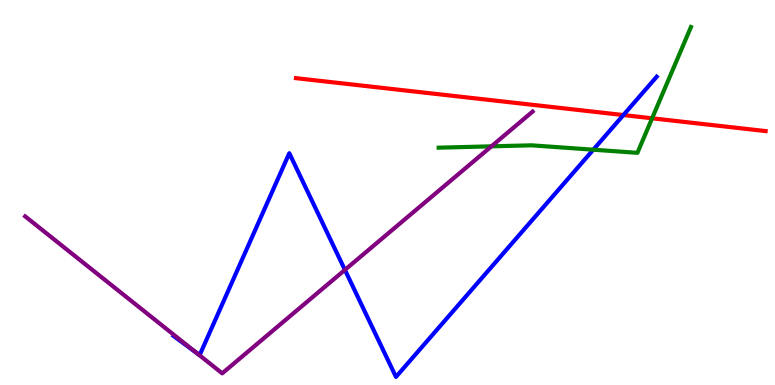[{'lines': ['blue', 'red'], 'intersections': [{'x': 8.04, 'y': 7.01}]}, {'lines': ['green', 'red'], 'intersections': [{'x': 8.41, 'y': 6.93}]}, {'lines': ['purple', 'red'], 'intersections': []}, {'lines': ['blue', 'green'], 'intersections': [{'x': 7.66, 'y': 6.11}]}, {'lines': ['blue', 'purple'], 'intersections': [{'x': 2.53, 'y': 0.839}, {'x': 4.45, 'y': 2.99}]}, {'lines': ['green', 'purple'], 'intersections': [{'x': 6.34, 'y': 6.2}]}]